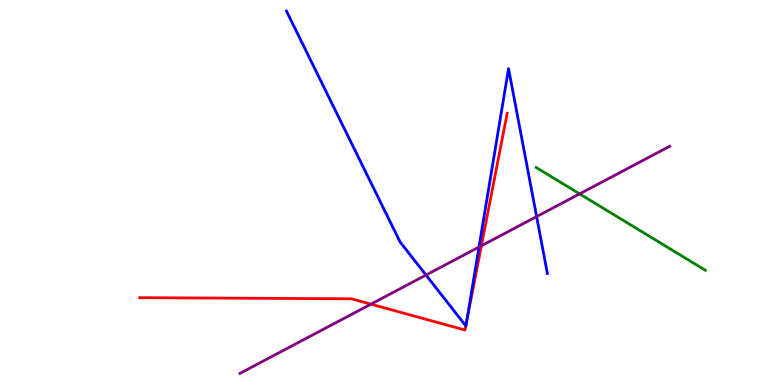[{'lines': ['blue', 'red'], 'intersections': [{'x': 6.01, 'y': 1.54}, {'x': 6.02, 'y': 1.67}]}, {'lines': ['green', 'red'], 'intersections': []}, {'lines': ['purple', 'red'], 'intersections': [{'x': 4.79, 'y': 2.1}, {'x': 6.21, 'y': 3.62}]}, {'lines': ['blue', 'green'], 'intersections': []}, {'lines': ['blue', 'purple'], 'intersections': [{'x': 5.5, 'y': 2.86}, {'x': 6.18, 'y': 3.58}, {'x': 6.92, 'y': 4.37}]}, {'lines': ['green', 'purple'], 'intersections': [{'x': 7.48, 'y': 4.96}]}]